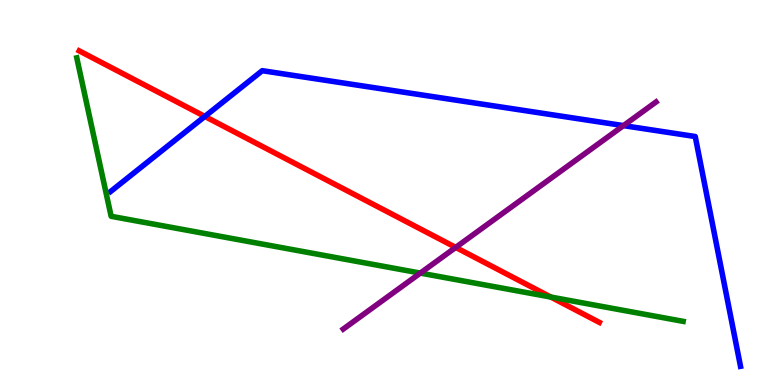[{'lines': ['blue', 'red'], 'intersections': [{'x': 2.64, 'y': 6.98}]}, {'lines': ['green', 'red'], 'intersections': [{'x': 7.11, 'y': 2.28}]}, {'lines': ['purple', 'red'], 'intersections': [{'x': 5.88, 'y': 3.57}]}, {'lines': ['blue', 'green'], 'intersections': []}, {'lines': ['blue', 'purple'], 'intersections': [{'x': 8.04, 'y': 6.74}]}, {'lines': ['green', 'purple'], 'intersections': [{'x': 5.42, 'y': 2.91}]}]